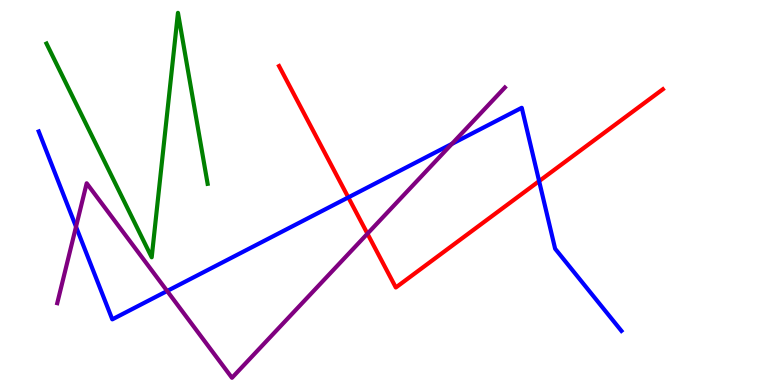[{'lines': ['blue', 'red'], 'intersections': [{'x': 4.49, 'y': 4.87}, {'x': 6.96, 'y': 5.3}]}, {'lines': ['green', 'red'], 'intersections': []}, {'lines': ['purple', 'red'], 'intersections': [{'x': 4.74, 'y': 3.93}]}, {'lines': ['blue', 'green'], 'intersections': []}, {'lines': ['blue', 'purple'], 'intersections': [{'x': 0.981, 'y': 4.11}, {'x': 2.16, 'y': 2.44}, {'x': 5.83, 'y': 6.26}]}, {'lines': ['green', 'purple'], 'intersections': []}]